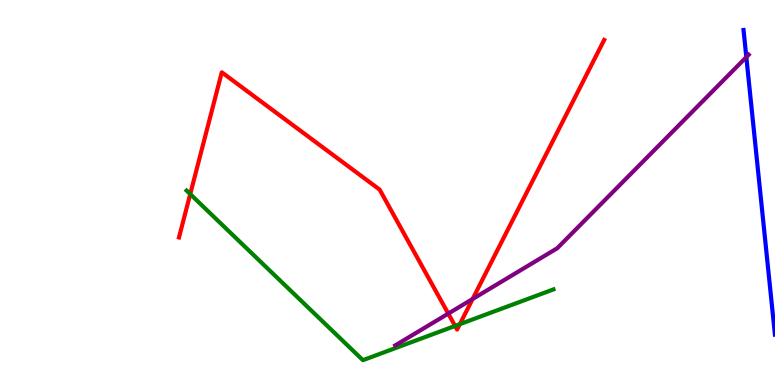[{'lines': ['blue', 'red'], 'intersections': []}, {'lines': ['green', 'red'], 'intersections': [{'x': 2.45, 'y': 4.96}, {'x': 5.87, 'y': 1.53}, {'x': 5.93, 'y': 1.58}]}, {'lines': ['purple', 'red'], 'intersections': [{'x': 5.78, 'y': 1.85}, {'x': 6.1, 'y': 2.23}]}, {'lines': ['blue', 'green'], 'intersections': []}, {'lines': ['blue', 'purple'], 'intersections': [{'x': 9.63, 'y': 8.52}]}, {'lines': ['green', 'purple'], 'intersections': []}]